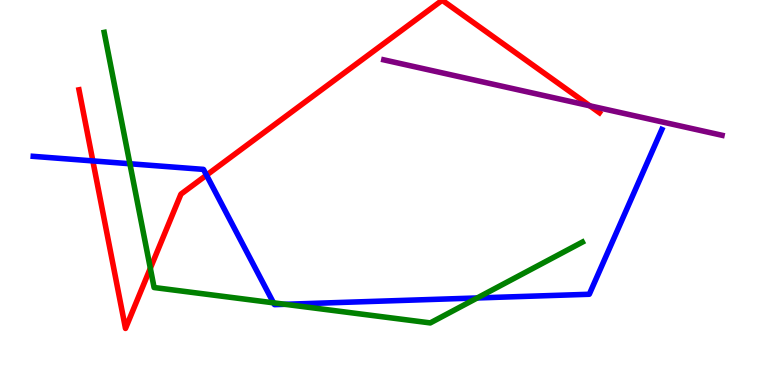[{'lines': ['blue', 'red'], 'intersections': [{'x': 1.2, 'y': 5.82}, {'x': 2.66, 'y': 5.45}]}, {'lines': ['green', 'red'], 'intersections': [{'x': 1.94, 'y': 3.03}]}, {'lines': ['purple', 'red'], 'intersections': [{'x': 7.61, 'y': 7.25}]}, {'lines': ['blue', 'green'], 'intersections': [{'x': 1.68, 'y': 5.75}, {'x': 3.53, 'y': 2.13}, {'x': 3.68, 'y': 2.1}, {'x': 6.16, 'y': 2.26}]}, {'lines': ['blue', 'purple'], 'intersections': []}, {'lines': ['green', 'purple'], 'intersections': []}]